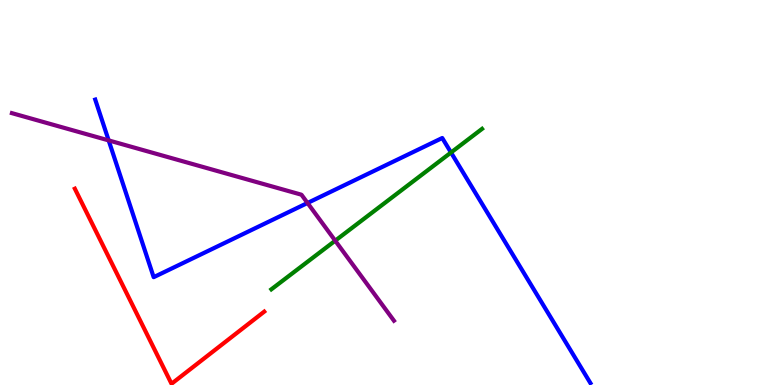[{'lines': ['blue', 'red'], 'intersections': []}, {'lines': ['green', 'red'], 'intersections': []}, {'lines': ['purple', 'red'], 'intersections': []}, {'lines': ['blue', 'green'], 'intersections': [{'x': 5.82, 'y': 6.04}]}, {'lines': ['blue', 'purple'], 'intersections': [{'x': 1.4, 'y': 6.35}, {'x': 3.97, 'y': 4.73}]}, {'lines': ['green', 'purple'], 'intersections': [{'x': 4.33, 'y': 3.75}]}]